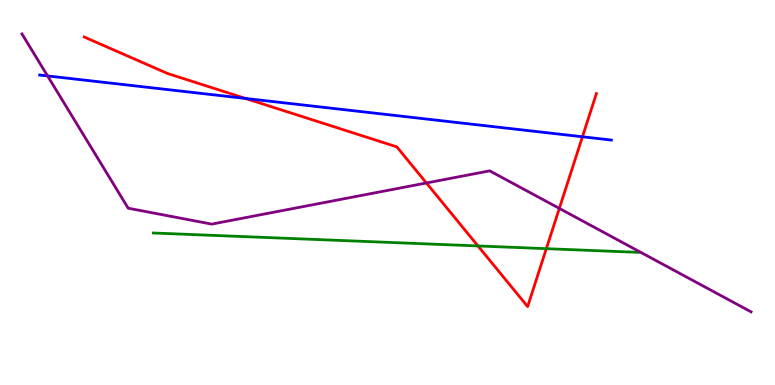[{'lines': ['blue', 'red'], 'intersections': [{'x': 3.17, 'y': 7.44}, {'x': 7.52, 'y': 6.45}]}, {'lines': ['green', 'red'], 'intersections': [{'x': 6.17, 'y': 3.61}, {'x': 7.05, 'y': 3.54}]}, {'lines': ['purple', 'red'], 'intersections': [{'x': 5.5, 'y': 5.25}, {'x': 7.22, 'y': 4.59}]}, {'lines': ['blue', 'green'], 'intersections': []}, {'lines': ['blue', 'purple'], 'intersections': [{'x': 0.614, 'y': 8.03}]}, {'lines': ['green', 'purple'], 'intersections': []}]